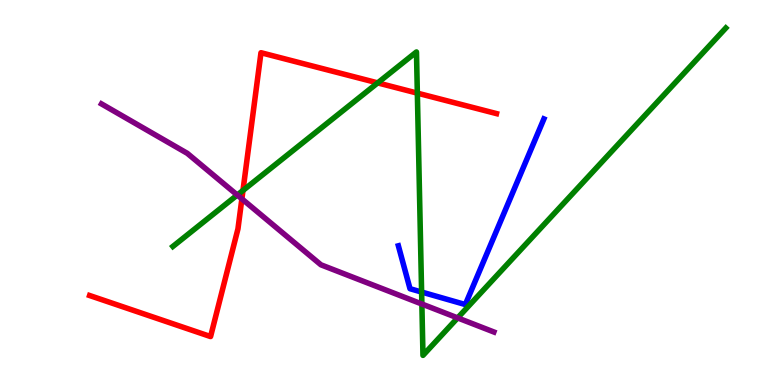[{'lines': ['blue', 'red'], 'intersections': []}, {'lines': ['green', 'red'], 'intersections': [{'x': 3.14, 'y': 5.05}, {'x': 4.87, 'y': 7.85}, {'x': 5.39, 'y': 7.58}]}, {'lines': ['purple', 'red'], 'intersections': [{'x': 3.12, 'y': 4.83}]}, {'lines': ['blue', 'green'], 'intersections': [{'x': 5.44, 'y': 2.41}]}, {'lines': ['blue', 'purple'], 'intersections': []}, {'lines': ['green', 'purple'], 'intersections': [{'x': 3.06, 'y': 4.93}, {'x': 5.44, 'y': 2.1}, {'x': 5.9, 'y': 1.74}]}]